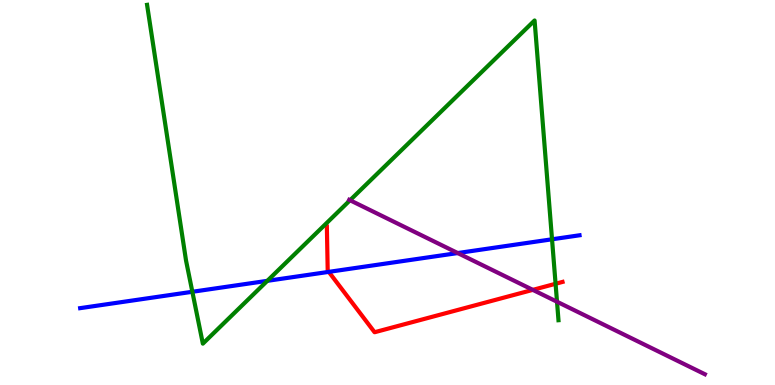[{'lines': ['blue', 'red'], 'intersections': [{'x': 4.24, 'y': 2.94}]}, {'lines': ['green', 'red'], 'intersections': [{'x': 7.17, 'y': 2.63}]}, {'lines': ['purple', 'red'], 'intersections': [{'x': 6.88, 'y': 2.47}]}, {'lines': ['blue', 'green'], 'intersections': [{'x': 2.48, 'y': 2.42}, {'x': 3.45, 'y': 2.71}, {'x': 7.12, 'y': 3.78}]}, {'lines': ['blue', 'purple'], 'intersections': [{'x': 5.91, 'y': 3.43}]}, {'lines': ['green', 'purple'], 'intersections': [{'x': 4.52, 'y': 4.8}, {'x': 7.19, 'y': 2.16}]}]